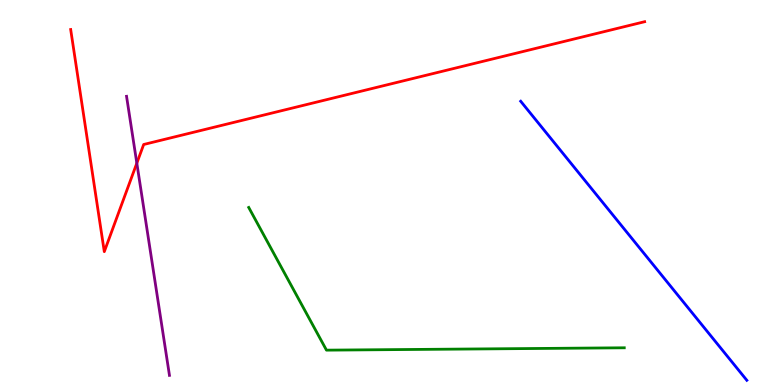[{'lines': ['blue', 'red'], 'intersections': []}, {'lines': ['green', 'red'], 'intersections': []}, {'lines': ['purple', 'red'], 'intersections': [{'x': 1.77, 'y': 5.76}]}, {'lines': ['blue', 'green'], 'intersections': []}, {'lines': ['blue', 'purple'], 'intersections': []}, {'lines': ['green', 'purple'], 'intersections': []}]